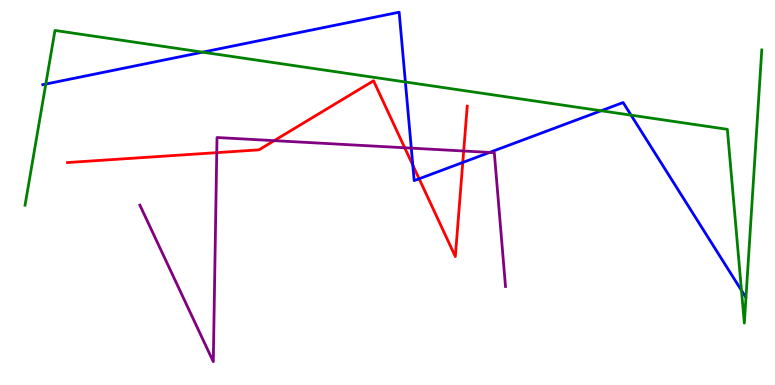[{'lines': ['blue', 'red'], 'intersections': [{'x': 5.33, 'y': 5.71}, {'x': 5.41, 'y': 5.36}, {'x': 5.97, 'y': 5.78}]}, {'lines': ['green', 'red'], 'intersections': []}, {'lines': ['purple', 'red'], 'intersections': [{'x': 2.8, 'y': 6.04}, {'x': 3.54, 'y': 6.35}, {'x': 5.22, 'y': 6.16}, {'x': 5.98, 'y': 6.08}]}, {'lines': ['blue', 'green'], 'intersections': [{'x': 0.591, 'y': 7.82}, {'x': 2.61, 'y': 8.64}, {'x': 5.23, 'y': 7.87}, {'x': 7.76, 'y': 7.12}, {'x': 8.14, 'y': 7.01}, {'x': 9.57, 'y': 2.46}]}, {'lines': ['blue', 'purple'], 'intersections': [{'x': 5.31, 'y': 6.15}, {'x': 6.32, 'y': 6.04}]}, {'lines': ['green', 'purple'], 'intersections': []}]